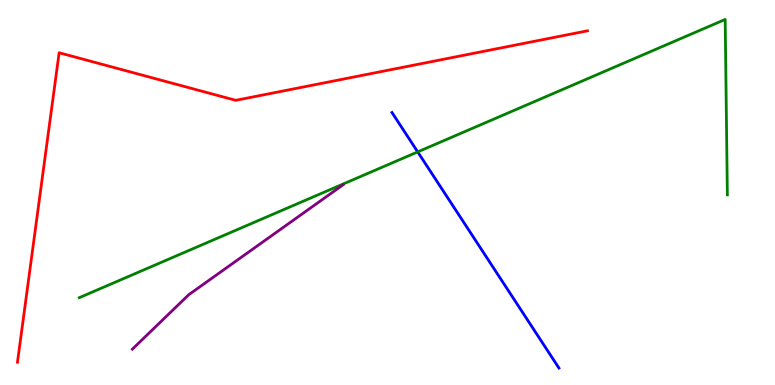[{'lines': ['blue', 'red'], 'intersections': []}, {'lines': ['green', 'red'], 'intersections': []}, {'lines': ['purple', 'red'], 'intersections': []}, {'lines': ['blue', 'green'], 'intersections': [{'x': 5.39, 'y': 6.05}]}, {'lines': ['blue', 'purple'], 'intersections': []}, {'lines': ['green', 'purple'], 'intersections': []}]